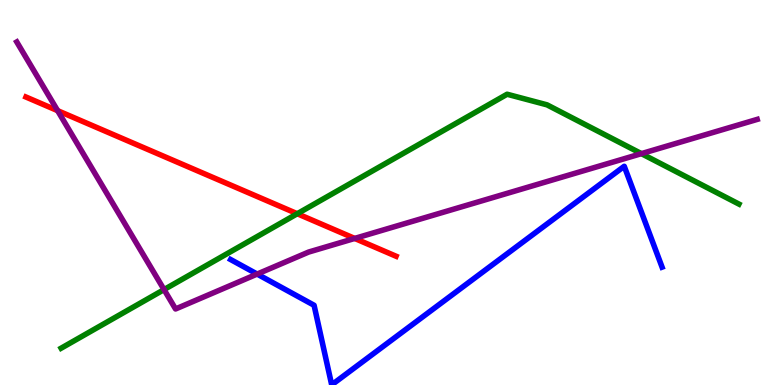[{'lines': ['blue', 'red'], 'intersections': []}, {'lines': ['green', 'red'], 'intersections': [{'x': 3.84, 'y': 4.45}]}, {'lines': ['purple', 'red'], 'intersections': [{'x': 0.744, 'y': 7.13}, {'x': 4.58, 'y': 3.81}]}, {'lines': ['blue', 'green'], 'intersections': []}, {'lines': ['blue', 'purple'], 'intersections': [{'x': 3.32, 'y': 2.88}]}, {'lines': ['green', 'purple'], 'intersections': [{'x': 2.12, 'y': 2.48}, {'x': 8.28, 'y': 6.01}]}]